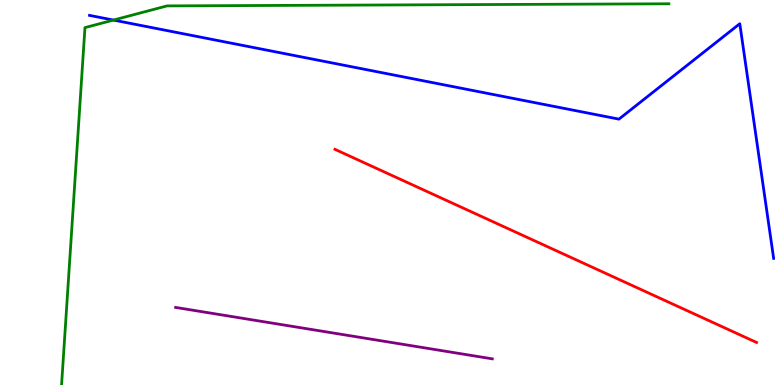[{'lines': ['blue', 'red'], 'intersections': []}, {'lines': ['green', 'red'], 'intersections': []}, {'lines': ['purple', 'red'], 'intersections': []}, {'lines': ['blue', 'green'], 'intersections': [{'x': 1.46, 'y': 9.48}]}, {'lines': ['blue', 'purple'], 'intersections': []}, {'lines': ['green', 'purple'], 'intersections': []}]